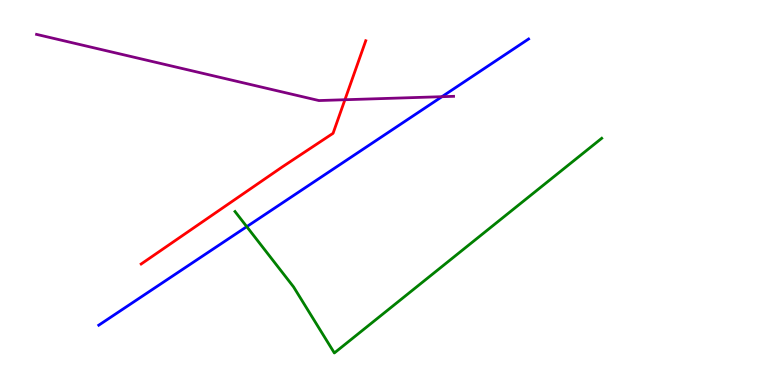[{'lines': ['blue', 'red'], 'intersections': []}, {'lines': ['green', 'red'], 'intersections': []}, {'lines': ['purple', 'red'], 'intersections': [{'x': 4.45, 'y': 7.41}]}, {'lines': ['blue', 'green'], 'intersections': [{'x': 3.18, 'y': 4.11}]}, {'lines': ['blue', 'purple'], 'intersections': [{'x': 5.7, 'y': 7.49}]}, {'lines': ['green', 'purple'], 'intersections': []}]